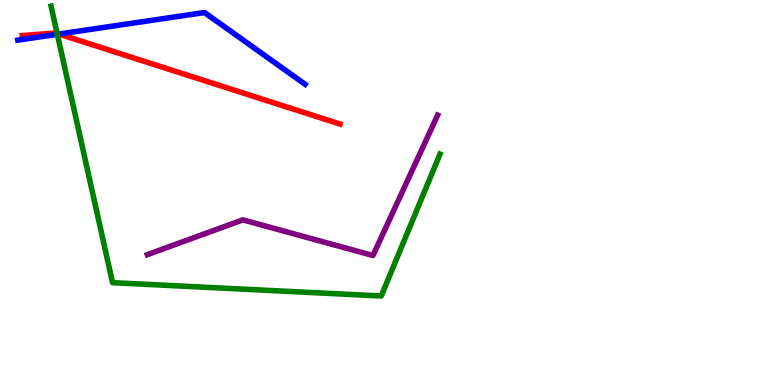[{'lines': ['blue', 'red'], 'intersections': [{'x': 0.761, 'y': 9.12}]}, {'lines': ['green', 'red'], 'intersections': [{'x': 0.737, 'y': 9.13}]}, {'lines': ['purple', 'red'], 'intersections': []}, {'lines': ['blue', 'green'], 'intersections': [{'x': 0.74, 'y': 9.11}]}, {'lines': ['blue', 'purple'], 'intersections': []}, {'lines': ['green', 'purple'], 'intersections': []}]